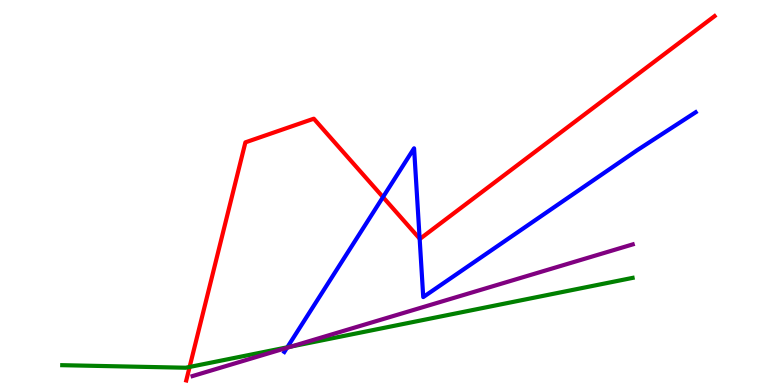[{'lines': ['blue', 'red'], 'intersections': [{'x': 4.94, 'y': 4.88}, {'x': 5.41, 'y': 3.8}]}, {'lines': ['green', 'red'], 'intersections': [{'x': 2.45, 'y': 0.469}]}, {'lines': ['purple', 'red'], 'intersections': []}, {'lines': ['blue', 'green'], 'intersections': [{'x': 3.71, 'y': 0.979}]}, {'lines': ['blue', 'purple'], 'intersections': [{'x': 3.7, 'y': 0.966}]}, {'lines': ['green', 'purple'], 'intersections': [{'x': 3.76, 'y': 1.0}]}]